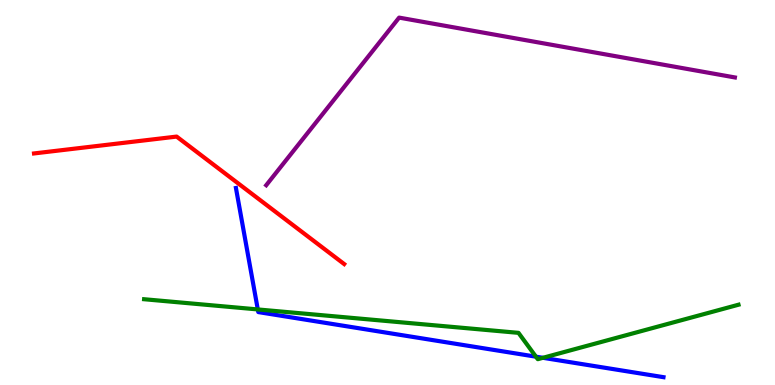[{'lines': ['blue', 'red'], 'intersections': []}, {'lines': ['green', 'red'], 'intersections': []}, {'lines': ['purple', 'red'], 'intersections': []}, {'lines': ['blue', 'green'], 'intersections': [{'x': 3.33, 'y': 1.96}, {'x': 6.92, 'y': 0.735}, {'x': 7.01, 'y': 0.706}]}, {'lines': ['blue', 'purple'], 'intersections': []}, {'lines': ['green', 'purple'], 'intersections': []}]